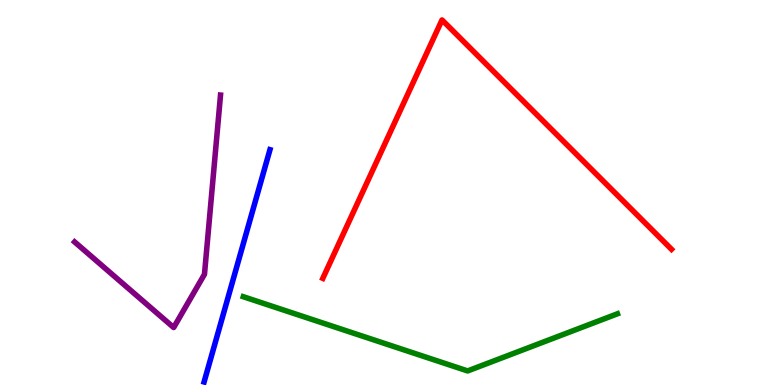[{'lines': ['blue', 'red'], 'intersections': []}, {'lines': ['green', 'red'], 'intersections': []}, {'lines': ['purple', 'red'], 'intersections': []}, {'lines': ['blue', 'green'], 'intersections': []}, {'lines': ['blue', 'purple'], 'intersections': []}, {'lines': ['green', 'purple'], 'intersections': []}]